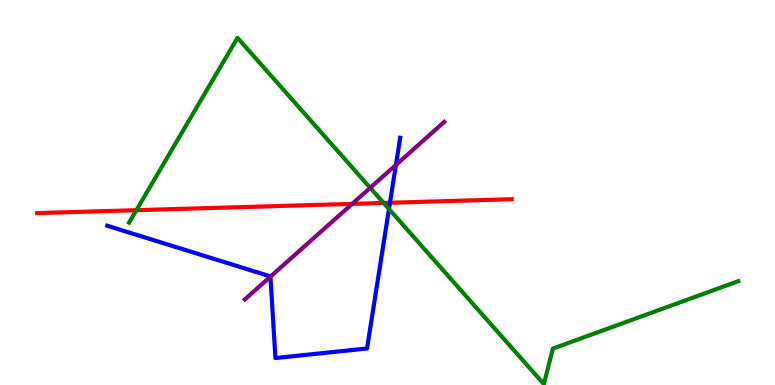[{'lines': ['blue', 'red'], 'intersections': [{'x': 5.03, 'y': 4.73}]}, {'lines': ['green', 'red'], 'intersections': [{'x': 1.76, 'y': 4.54}, {'x': 4.95, 'y': 4.73}]}, {'lines': ['purple', 'red'], 'intersections': [{'x': 4.54, 'y': 4.7}]}, {'lines': ['blue', 'green'], 'intersections': [{'x': 5.02, 'y': 4.57}]}, {'lines': ['blue', 'purple'], 'intersections': [{'x': 3.49, 'y': 2.81}, {'x': 5.11, 'y': 5.72}]}, {'lines': ['green', 'purple'], 'intersections': [{'x': 4.78, 'y': 5.12}]}]